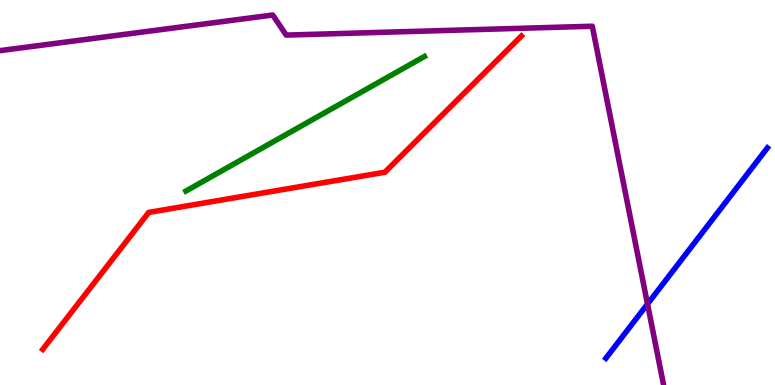[{'lines': ['blue', 'red'], 'intersections': []}, {'lines': ['green', 'red'], 'intersections': []}, {'lines': ['purple', 'red'], 'intersections': []}, {'lines': ['blue', 'green'], 'intersections': []}, {'lines': ['blue', 'purple'], 'intersections': [{'x': 8.35, 'y': 2.1}]}, {'lines': ['green', 'purple'], 'intersections': []}]